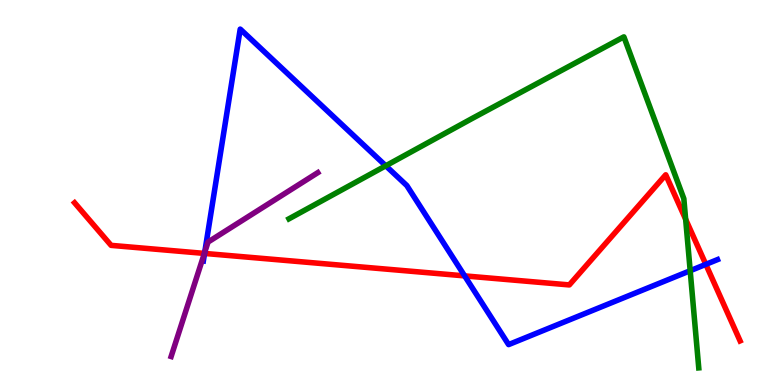[{'lines': ['blue', 'red'], 'intersections': [{'x': 2.64, 'y': 3.42}, {'x': 6.0, 'y': 2.83}, {'x': 9.11, 'y': 3.13}]}, {'lines': ['green', 'red'], 'intersections': [{'x': 8.85, 'y': 4.3}]}, {'lines': ['purple', 'red'], 'intersections': [{'x': 2.64, 'y': 3.42}]}, {'lines': ['blue', 'green'], 'intersections': [{'x': 4.98, 'y': 5.69}, {'x': 8.91, 'y': 2.97}]}, {'lines': ['blue', 'purple'], 'intersections': [{'x': 2.64, 'y': 3.45}]}, {'lines': ['green', 'purple'], 'intersections': []}]